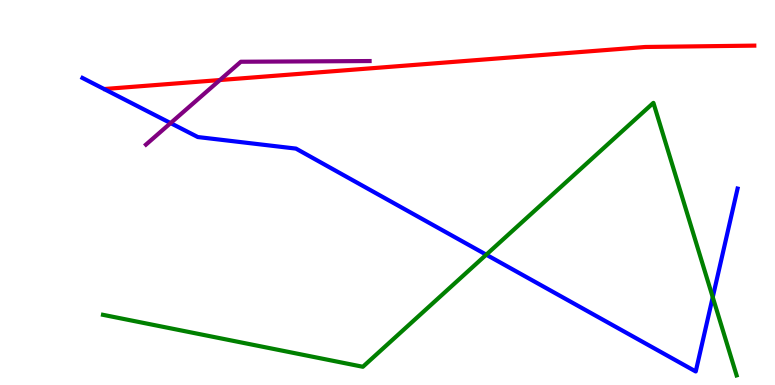[{'lines': ['blue', 'red'], 'intersections': []}, {'lines': ['green', 'red'], 'intersections': []}, {'lines': ['purple', 'red'], 'intersections': [{'x': 2.84, 'y': 7.92}]}, {'lines': ['blue', 'green'], 'intersections': [{'x': 6.27, 'y': 3.38}, {'x': 9.2, 'y': 2.28}]}, {'lines': ['blue', 'purple'], 'intersections': [{'x': 2.2, 'y': 6.8}]}, {'lines': ['green', 'purple'], 'intersections': []}]